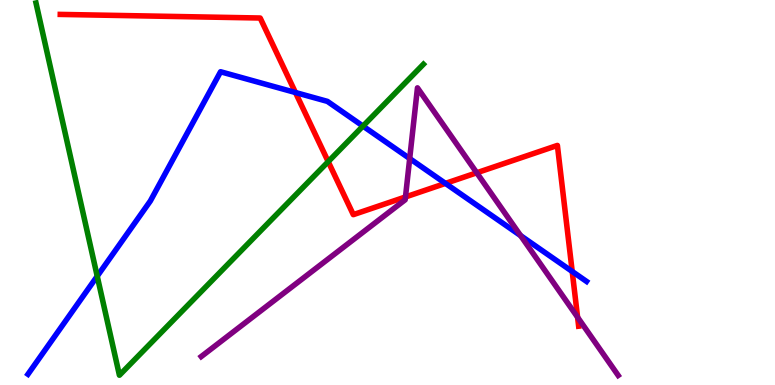[{'lines': ['blue', 'red'], 'intersections': [{'x': 3.81, 'y': 7.6}, {'x': 5.75, 'y': 5.24}, {'x': 7.38, 'y': 2.95}]}, {'lines': ['green', 'red'], 'intersections': [{'x': 4.23, 'y': 5.8}]}, {'lines': ['purple', 'red'], 'intersections': [{'x': 5.23, 'y': 4.88}, {'x': 6.15, 'y': 5.51}, {'x': 7.45, 'y': 1.76}]}, {'lines': ['blue', 'green'], 'intersections': [{'x': 1.25, 'y': 2.83}, {'x': 4.68, 'y': 6.72}]}, {'lines': ['blue', 'purple'], 'intersections': [{'x': 5.29, 'y': 5.88}, {'x': 6.72, 'y': 3.88}]}, {'lines': ['green', 'purple'], 'intersections': []}]